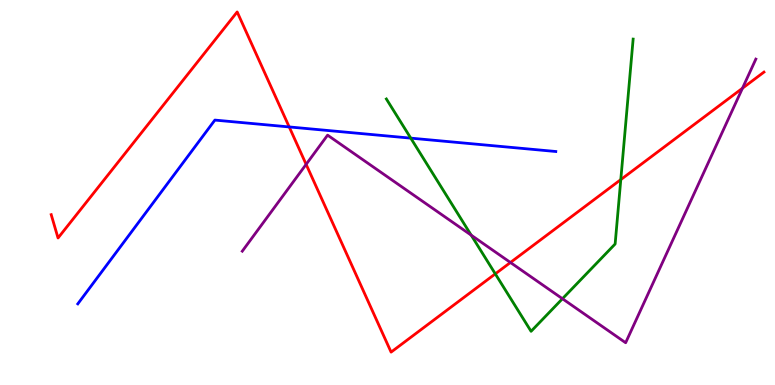[{'lines': ['blue', 'red'], 'intersections': [{'x': 3.73, 'y': 6.7}]}, {'lines': ['green', 'red'], 'intersections': [{'x': 6.39, 'y': 2.89}, {'x': 8.01, 'y': 5.33}]}, {'lines': ['purple', 'red'], 'intersections': [{'x': 3.95, 'y': 5.73}, {'x': 6.59, 'y': 3.18}, {'x': 9.58, 'y': 7.71}]}, {'lines': ['blue', 'green'], 'intersections': [{'x': 5.3, 'y': 6.41}]}, {'lines': ['blue', 'purple'], 'intersections': []}, {'lines': ['green', 'purple'], 'intersections': [{'x': 6.08, 'y': 3.89}, {'x': 7.26, 'y': 2.24}]}]